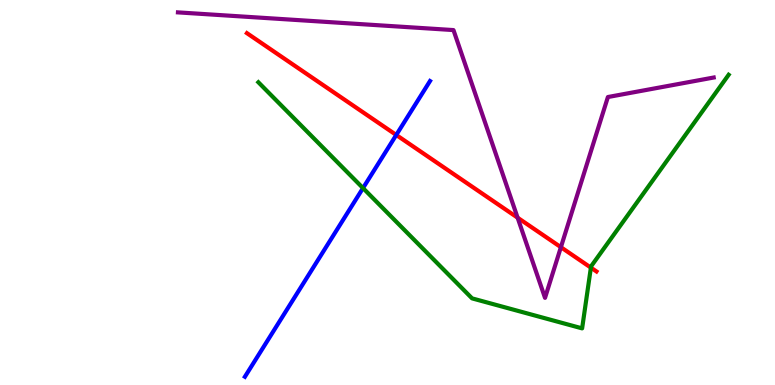[{'lines': ['blue', 'red'], 'intersections': [{'x': 5.11, 'y': 6.49}]}, {'lines': ['green', 'red'], 'intersections': [{'x': 7.62, 'y': 3.05}]}, {'lines': ['purple', 'red'], 'intersections': [{'x': 6.68, 'y': 4.35}, {'x': 7.24, 'y': 3.58}]}, {'lines': ['blue', 'green'], 'intersections': [{'x': 4.68, 'y': 5.11}]}, {'lines': ['blue', 'purple'], 'intersections': []}, {'lines': ['green', 'purple'], 'intersections': []}]